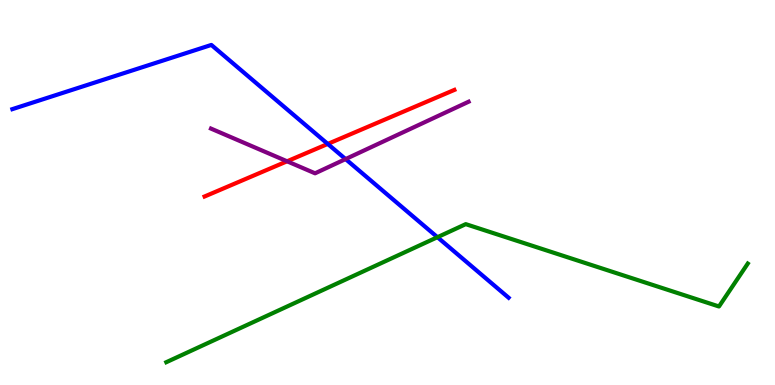[{'lines': ['blue', 'red'], 'intersections': [{'x': 4.23, 'y': 6.26}]}, {'lines': ['green', 'red'], 'intersections': []}, {'lines': ['purple', 'red'], 'intersections': [{'x': 3.7, 'y': 5.81}]}, {'lines': ['blue', 'green'], 'intersections': [{'x': 5.64, 'y': 3.84}]}, {'lines': ['blue', 'purple'], 'intersections': [{'x': 4.46, 'y': 5.87}]}, {'lines': ['green', 'purple'], 'intersections': []}]